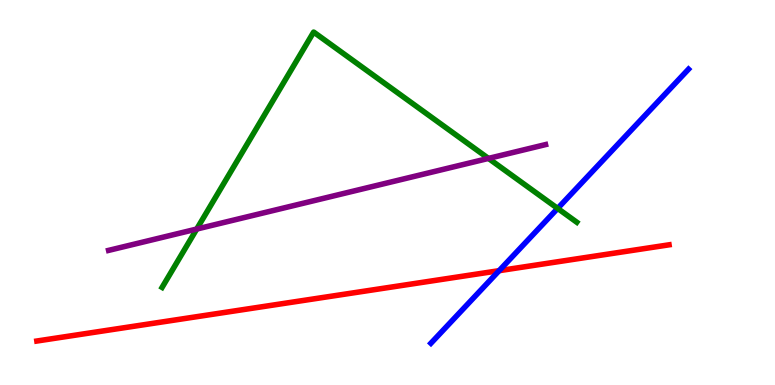[{'lines': ['blue', 'red'], 'intersections': [{'x': 6.44, 'y': 2.97}]}, {'lines': ['green', 'red'], 'intersections': []}, {'lines': ['purple', 'red'], 'intersections': []}, {'lines': ['blue', 'green'], 'intersections': [{'x': 7.2, 'y': 4.59}]}, {'lines': ['blue', 'purple'], 'intersections': []}, {'lines': ['green', 'purple'], 'intersections': [{'x': 2.54, 'y': 4.05}, {'x': 6.3, 'y': 5.89}]}]